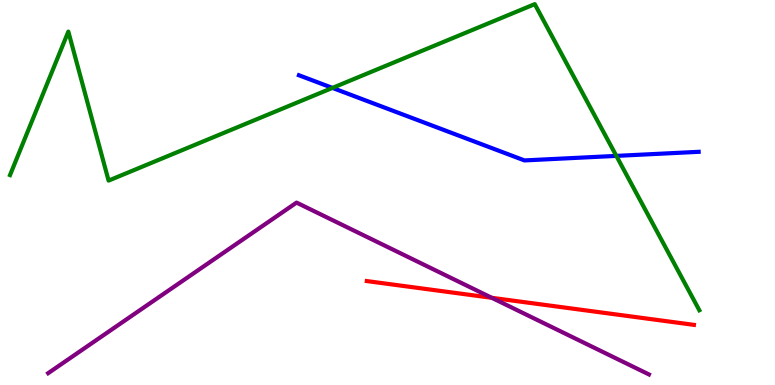[{'lines': ['blue', 'red'], 'intersections': []}, {'lines': ['green', 'red'], 'intersections': []}, {'lines': ['purple', 'red'], 'intersections': [{'x': 6.35, 'y': 2.26}]}, {'lines': ['blue', 'green'], 'intersections': [{'x': 4.29, 'y': 7.72}, {'x': 7.95, 'y': 5.95}]}, {'lines': ['blue', 'purple'], 'intersections': []}, {'lines': ['green', 'purple'], 'intersections': []}]